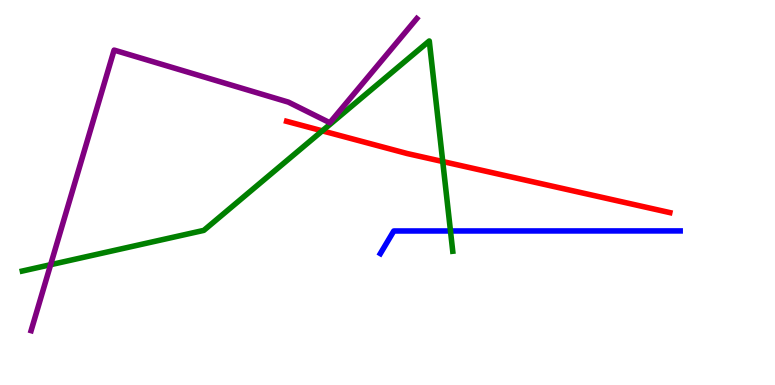[{'lines': ['blue', 'red'], 'intersections': []}, {'lines': ['green', 'red'], 'intersections': [{'x': 4.16, 'y': 6.6}, {'x': 5.71, 'y': 5.8}]}, {'lines': ['purple', 'red'], 'intersections': []}, {'lines': ['blue', 'green'], 'intersections': [{'x': 5.81, 'y': 4.0}]}, {'lines': ['blue', 'purple'], 'intersections': []}, {'lines': ['green', 'purple'], 'intersections': [{'x': 0.653, 'y': 3.12}]}]